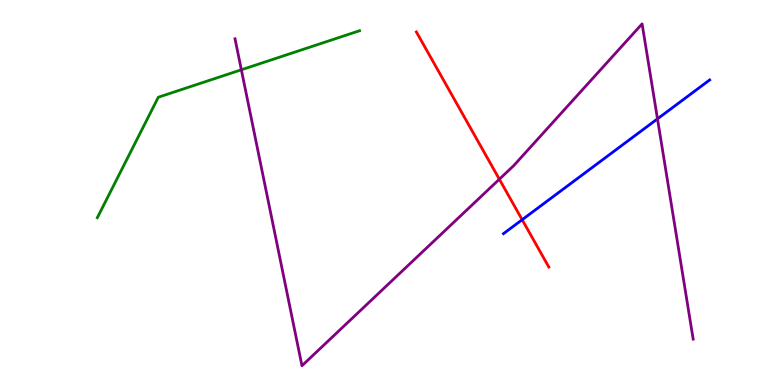[{'lines': ['blue', 'red'], 'intersections': [{'x': 6.74, 'y': 4.29}]}, {'lines': ['green', 'red'], 'intersections': []}, {'lines': ['purple', 'red'], 'intersections': [{'x': 6.44, 'y': 5.34}]}, {'lines': ['blue', 'green'], 'intersections': []}, {'lines': ['blue', 'purple'], 'intersections': [{'x': 8.48, 'y': 6.91}]}, {'lines': ['green', 'purple'], 'intersections': [{'x': 3.11, 'y': 8.19}]}]